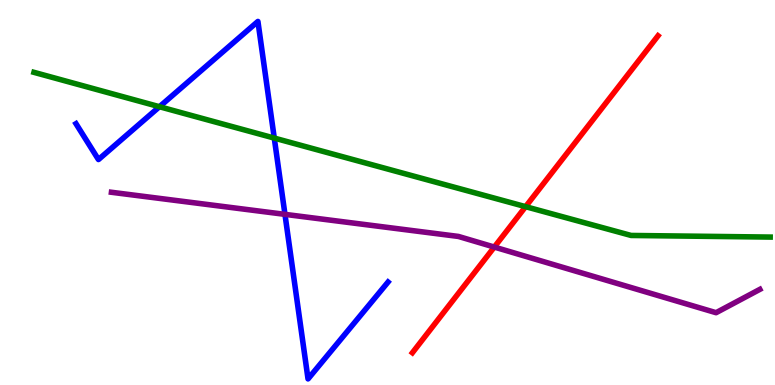[{'lines': ['blue', 'red'], 'intersections': []}, {'lines': ['green', 'red'], 'intersections': [{'x': 6.78, 'y': 4.63}]}, {'lines': ['purple', 'red'], 'intersections': [{'x': 6.38, 'y': 3.58}]}, {'lines': ['blue', 'green'], 'intersections': [{'x': 2.06, 'y': 7.23}, {'x': 3.54, 'y': 6.41}]}, {'lines': ['blue', 'purple'], 'intersections': [{'x': 3.68, 'y': 4.43}]}, {'lines': ['green', 'purple'], 'intersections': []}]